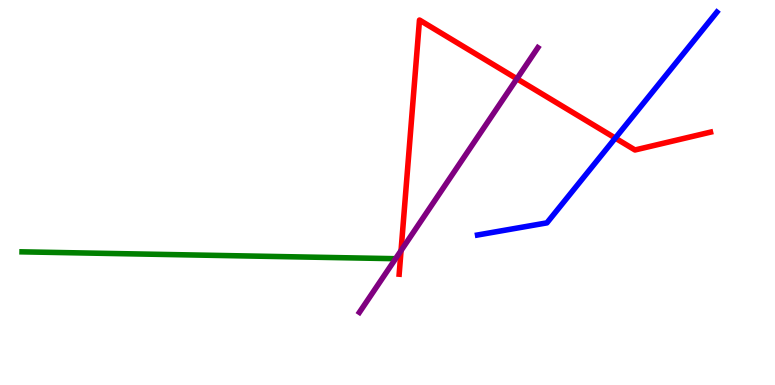[{'lines': ['blue', 'red'], 'intersections': [{'x': 7.94, 'y': 6.41}]}, {'lines': ['green', 'red'], 'intersections': []}, {'lines': ['purple', 'red'], 'intersections': [{'x': 5.17, 'y': 3.49}, {'x': 6.67, 'y': 7.95}]}, {'lines': ['blue', 'green'], 'intersections': []}, {'lines': ['blue', 'purple'], 'intersections': []}, {'lines': ['green', 'purple'], 'intersections': []}]